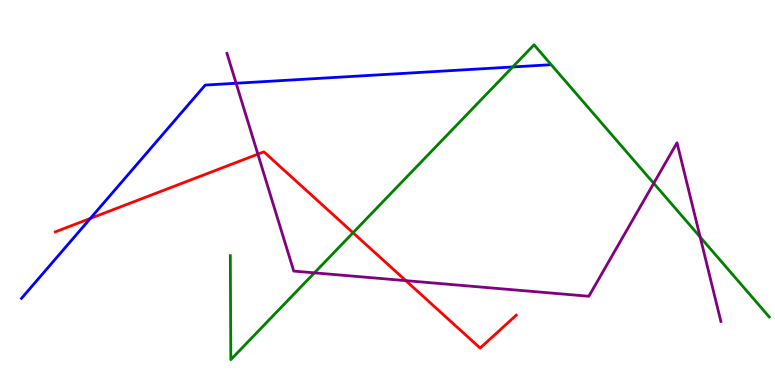[{'lines': ['blue', 'red'], 'intersections': [{'x': 1.17, 'y': 4.33}]}, {'lines': ['green', 'red'], 'intersections': [{'x': 4.56, 'y': 3.95}]}, {'lines': ['purple', 'red'], 'intersections': [{'x': 3.33, 'y': 6.0}, {'x': 5.24, 'y': 2.71}]}, {'lines': ['blue', 'green'], 'intersections': [{'x': 6.62, 'y': 8.26}]}, {'lines': ['blue', 'purple'], 'intersections': [{'x': 3.05, 'y': 7.84}]}, {'lines': ['green', 'purple'], 'intersections': [{'x': 4.06, 'y': 2.91}, {'x': 8.44, 'y': 5.24}, {'x': 9.03, 'y': 3.84}]}]